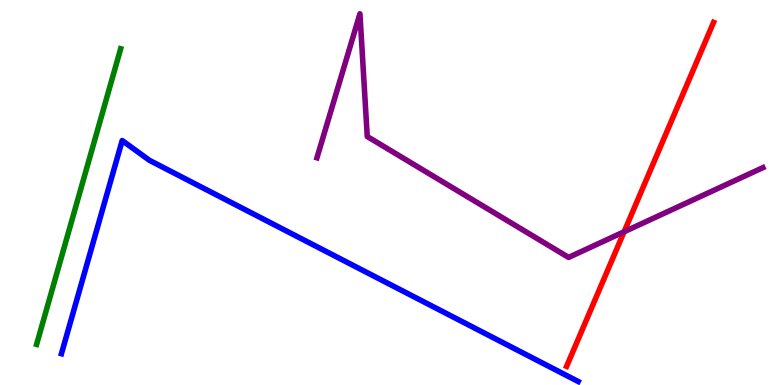[{'lines': ['blue', 'red'], 'intersections': []}, {'lines': ['green', 'red'], 'intersections': []}, {'lines': ['purple', 'red'], 'intersections': [{'x': 8.05, 'y': 3.98}]}, {'lines': ['blue', 'green'], 'intersections': []}, {'lines': ['blue', 'purple'], 'intersections': []}, {'lines': ['green', 'purple'], 'intersections': []}]